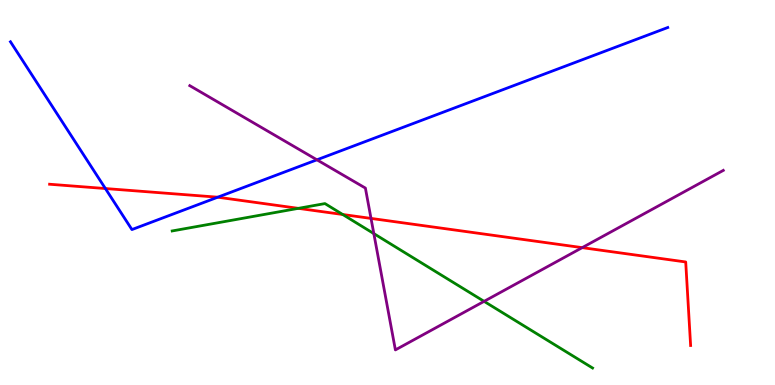[{'lines': ['blue', 'red'], 'intersections': [{'x': 1.36, 'y': 5.1}, {'x': 2.81, 'y': 4.88}]}, {'lines': ['green', 'red'], 'intersections': [{'x': 3.85, 'y': 4.59}, {'x': 4.42, 'y': 4.43}]}, {'lines': ['purple', 'red'], 'intersections': [{'x': 4.79, 'y': 4.33}, {'x': 7.51, 'y': 3.57}]}, {'lines': ['blue', 'green'], 'intersections': []}, {'lines': ['blue', 'purple'], 'intersections': [{'x': 4.09, 'y': 5.85}]}, {'lines': ['green', 'purple'], 'intersections': [{'x': 4.82, 'y': 3.93}, {'x': 6.25, 'y': 2.17}]}]